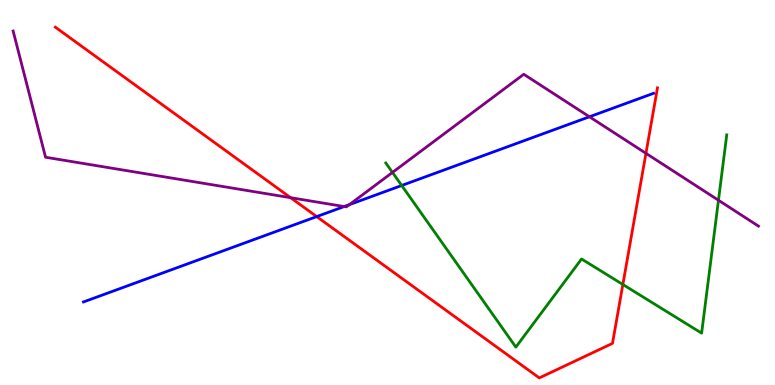[{'lines': ['blue', 'red'], 'intersections': [{'x': 4.09, 'y': 4.37}]}, {'lines': ['green', 'red'], 'intersections': [{'x': 8.04, 'y': 2.61}]}, {'lines': ['purple', 'red'], 'intersections': [{'x': 3.75, 'y': 4.87}, {'x': 8.33, 'y': 6.02}]}, {'lines': ['blue', 'green'], 'intersections': [{'x': 5.18, 'y': 5.18}]}, {'lines': ['blue', 'purple'], 'intersections': [{'x': 4.44, 'y': 4.64}, {'x': 4.51, 'y': 4.68}, {'x': 7.61, 'y': 6.97}]}, {'lines': ['green', 'purple'], 'intersections': [{'x': 5.06, 'y': 5.52}, {'x': 9.27, 'y': 4.8}]}]